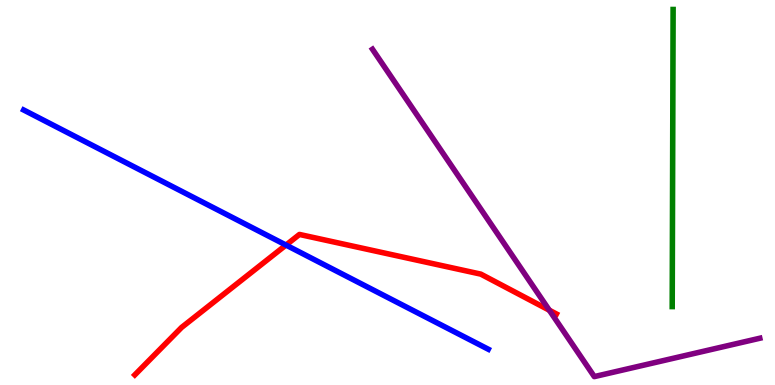[{'lines': ['blue', 'red'], 'intersections': [{'x': 3.69, 'y': 3.63}]}, {'lines': ['green', 'red'], 'intersections': []}, {'lines': ['purple', 'red'], 'intersections': [{'x': 7.09, 'y': 1.94}]}, {'lines': ['blue', 'green'], 'intersections': []}, {'lines': ['blue', 'purple'], 'intersections': []}, {'lines': ['green', 'purple'], 'intersections': []}]